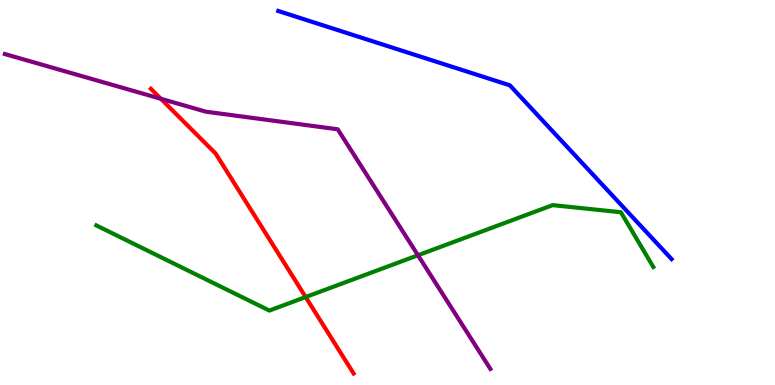[{'lines': ['blue', 'red'], 'intersections': []}, {'lines': ['green', 'red'], 'intersections': [{'x': 3.94, 'y': 2.28}]}, {'lines': ['purple', 'red'], 'intersections': [{'x': 2.08, 'y': 7.43}]}, {'lines': ['blue', 'green'], 'intersections': []}, {'lines': ['blue', 'purple'], 'intersections': []}, {'lines': ['green', 'purple'], 'intersections': [{'x': 5.39, 'y': 3.37}]}]